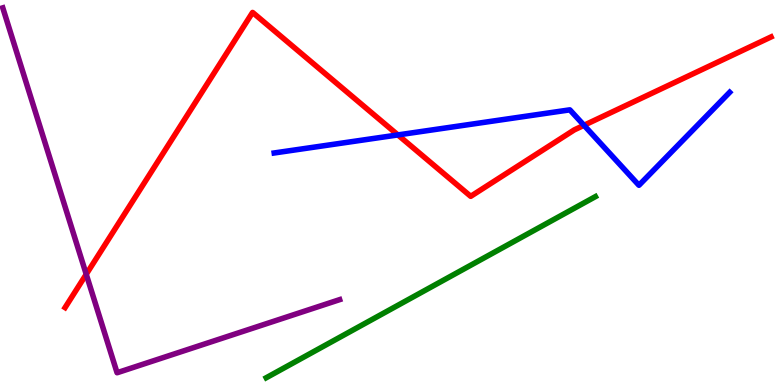[{'lines': ['blue', 'red'], 'intersections': [{'x': 5.13, 'y': 6.5}, {'x': 7.54, 'y': 6.75}]}, {'lines': ['green', 'red'], 'intersections': []}, {'lines': ['purple', 'red'], 'intersections': [{'x': 1.11, 'y': 2.88}]}, {'lines': ['blue', 'green'], 'intersections': []}, {'lines': ['blue', 'purple'], 'intersections': []}, {'lines': ['green', 'purple'], 'intersections': []}]